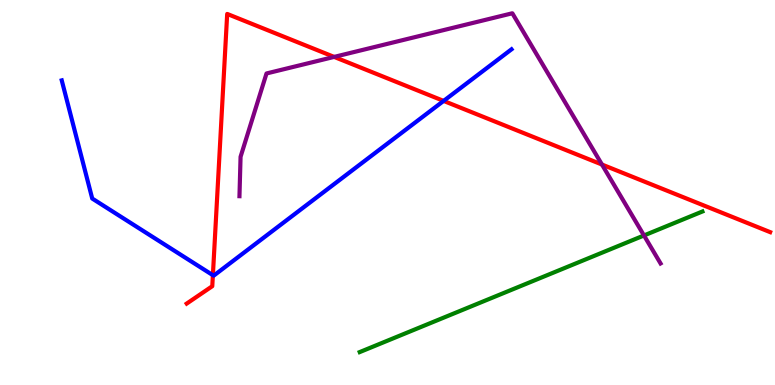[{'lines': ['blue', 'red'], 'intersections': [{'x': 2.75, 'y': 2.85}, {'x': 5.72, 'y': 7.38}]}, {'lines': ['green', 'red'], 'intersections': []}, {'lines': ['purple', 'red'], 'intersections': [{'x': 4.31, 'y': 8.52}, {'x': 7.77, 'y': 5.73}]}, {'lines': ['blue', 'green'], 'intersections': []}, {'lines': ['blue', 'purple'], 'intersections': []}, {'lines': ['green', 'purple'], 'intersections': [{'x': 8.31, 'y': 3.88}]}]